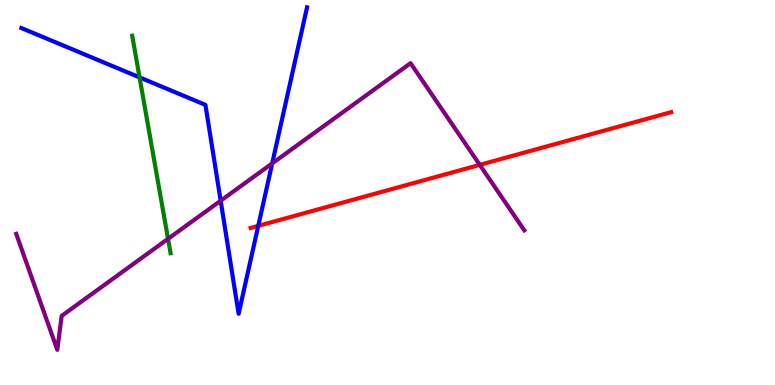[{'lines': ['blue', 'red'], 'intersections': [{'x': 3.33, 'y': 4.13}]}, {'lines': ['green', 'red'], 'intersections': []}, {'lines': ['purple', 'red'], 'intersections': [{'x': 6.19, 'y': 5.72}]}, {'lines': ['blue', 'green'], 'intersections': [{'x': 1.8, 'y': 7.99}]}, {'lines': ['blue', 'purple'], 'intersections': [{'x': 2.85, 'y': 4.79}, {'x': 3.51, 'y': 5.76}]}, {'lines': ['green', 'purple'], 'intersections': [{'x': 2.17, 'y': 3.8}]}]